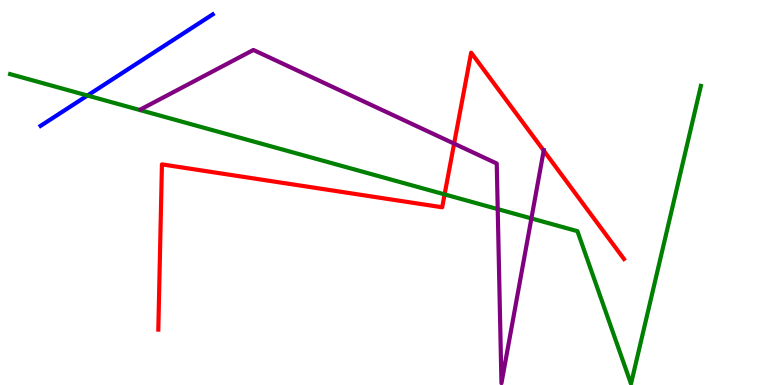[{'lines': ['blue', 'red'], 'intersections': []}, {'lines': ['green', 'red'], 'intersections': [{'x': 5.74, 'y': 4.95}]}, {'lines': ['purple', 'red'], 'intersections': [{'x': 5.86, 'y': 6.27}, {'x': 7.02, 'y': 6.09}]}, {'lines': ['blue', 'green'], 'intersections': [{'x': 1.13, 'y': 7.52}]}, {'lines': ['blue', 'purple'], 'intersections': []}, {'lines': ['green', 'purple'], 'intersections': [{'x': 6.42, 'y': 4.57}, {'x': 6.86, 'y': 4.33}]}]